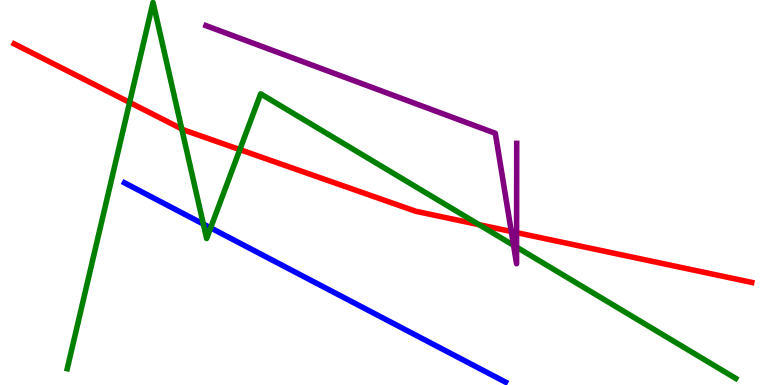[{'lines': ['blue', 'red'], 'intersections': []}, {'lines': ['green', 'red'], 'intersections': [{'x': 1.67, 'y': 7.34}, {'x': 2.35, 'y': 6.65}, {'x': 3.09, 'y': 6.11}, {'x': 6.18, 'y': 4.16}]}, {'lines': ['purple', 'red'], 'intersections': [{'x': 6.6, 'y': 3.99}, {'x': 6.67, 'y': 3.96}]}, {'lines': ['blue', 'green'], 'intersections': [{'x': 2.62, 'y': 4.18}, {'x': 2.72, 'y': 4.08}]}, {'lines': ['blue', 'purple'], 'intersections': []}, {'lines': ['green', 'purple'], 'intersections': [{'x': 6.63, 'y': 3.63}, {'x': 6.67, 'y': 3.58}]}]